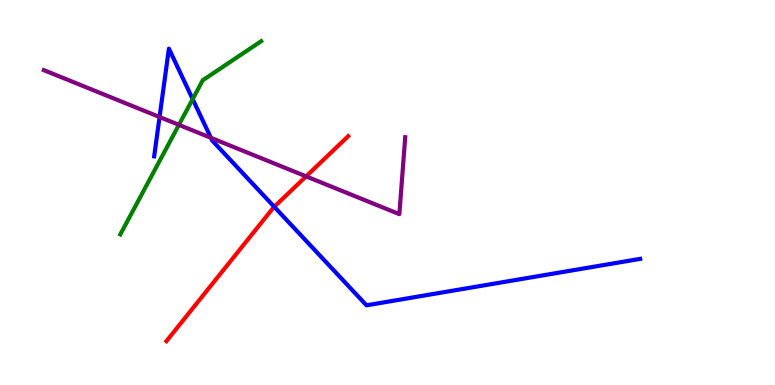[{'lines': ['blue', 'red'], 'intersections': [{'x': 3.54, 'y': 4.63}]}, {'lines': ['green', 'red'], 'intersections': []}, {'lines': ['purple', 'red'], 'intersections': [{'x': 3.95, 'y': 5.42}]}, {'lines': ['blue', 'green'], 'intersections': [{'x': 2.49, 'y': 7.43}]}, {'lines': ['blue', 'purple'], 'intersections': [{'x': 2.06, 'y': 6.96}, {'x': 2.72, 'y': 6.42}]}, {'lines': ['green', 'purple'], 'intersections': [{'x': 2.31, 'y': 6.76}]}]